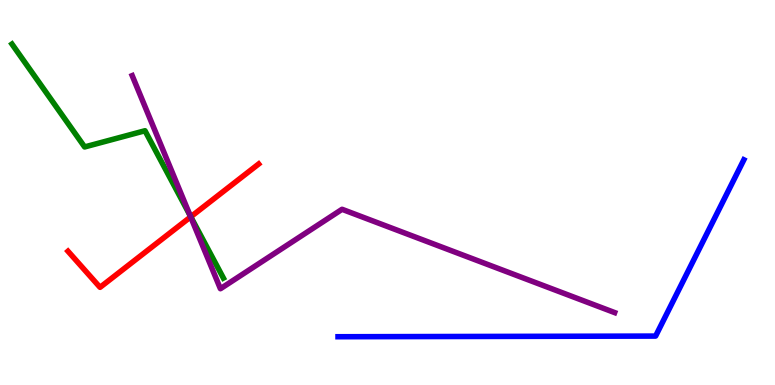[{'lines': ['blue', 'red'], 'intersections': []}, {'lines': ['green', 'red'], 'intersections': [{'x': 2.46, 'y': 4.37}]}, {'lines': ['purple', 'red'], 'intersections': [{'x': 2.46, 'y': 4.37}]}, {'lines': ['blue', 'green'], 'intersections': []}, {'lines': ['blue', 'purple'], 'intersections': []}, {'lines': ['green', 'purple'], 'intersections': [{'x': 2.45, 'y': 4.4}]}]